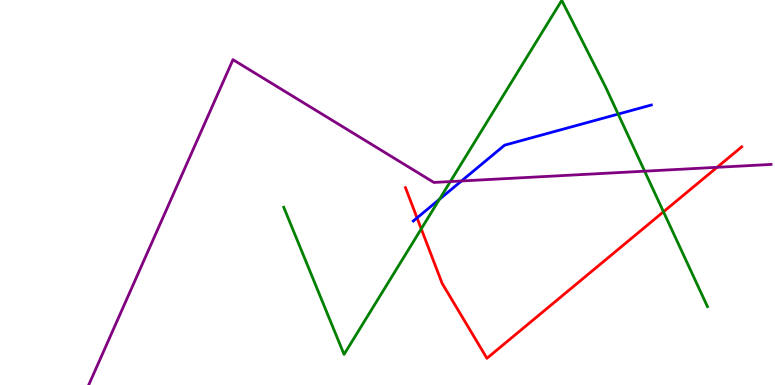[{'lines': ['blue', 'red'], 'intersections': [{'x': 5.38, 'y': 4.34}]}, {'lines': ['green', 'red'], 'intersections': [{'x': 5.44, 'y': 4.06}, {'x': 8.56, 'y': 4.5}]}, {'lines': ['purple', 'red'], 'intersections': [{'x': 9.25, 'y': 5.65}]}, {'lines': ['blue', 'green'], 'intersections': [{'x': 5.67, 'y': 4.82}, {'x': 7.98, 'y': 7.04}]}, {'lines': ['blue', 'purple'], 'intersections': [{'x': 5.95, 'y': 5.3}]}, {'lines': ['green', 'purple'], 'intersections': [{'x': 5.81, 'y': 5.28}, {'x': 8.32, 'y': 5.55}]}]